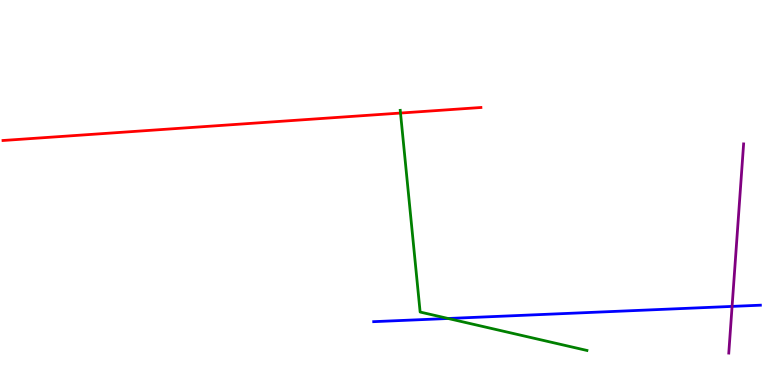[{'lines': ['blue', 'red'], 'intersections': []}, {'lines': ['green', 'red'], 'intersections': [{'x': 5.17, 'y': 7.06}]}, {'lines': ['purple', 'red'], 'intersections': []}, {'lines': ['blue', 'green'], 'intersections': [{'x': 5.78, 'y': 1.73}]}, {'lines': ['blue', 'purple'], 'intersections': [{'x': 9.45, 'y': 2.04}]}, {'lines': ['green', 'purple'], 'intersections': []}]